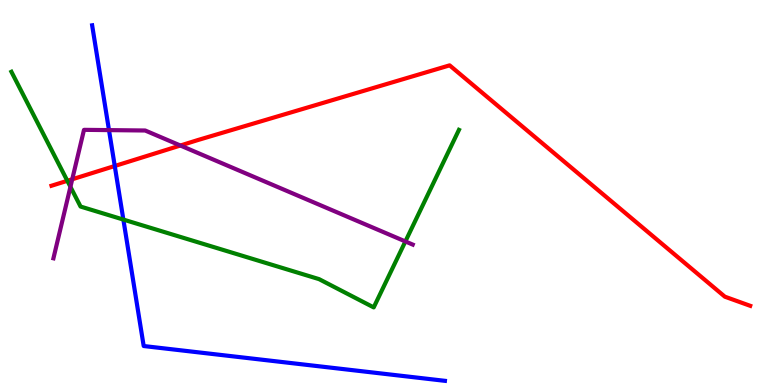[{'lines': ['blue', 'red'], 'intersections': [{'x': 1.48, 'y': 5.69}]}, {'lines': ['green', 'red'], 'intersections': [{'x': 0.869, 'y': 5.3}]}, {'lines': ['purple', 'red'], 'intersections': [{'x': 0.932, 'y': 5.34}, {'x': 2.33, 'y': 6.22}]}, {'lines': ['blue', 'green'], 'intersections': [{'x': 1.59, 'y': 4.3}]}, {'lines': ['blue', 'purple'], 'intersections': [{'x': 1.41, 'y': 6.62}]}, {'lines': ['green', 'purple'], 'intersections': [{'x': 0.909, 'y': 5.15}, {'x': 5.23, 'y': 3.73}]}]